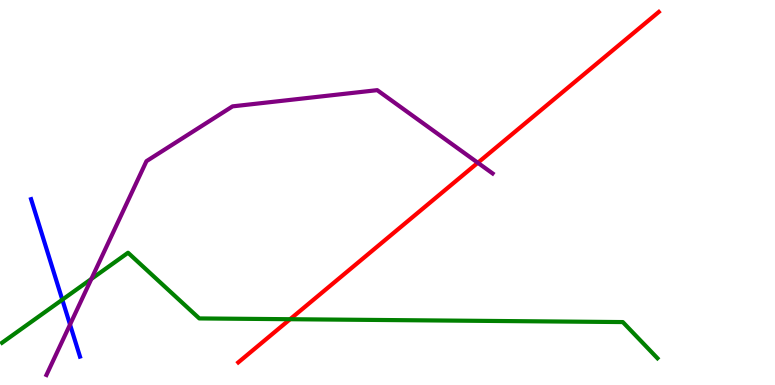[{'lines': ['blue', 'red'], 'intersections': []}, {'lines': ['green', 'red'], 'intersections': [{'x': 3.74, 'y': 1.71}]}, {'lines': ['purple', 'red'], 'intersections': [{'x': 6.17, 'y': 5.77}]}, {'lines': ['blue', 'green'], 'intersections': [{'x': 0.804, 'y': 2.22}]}, {'lines': ['blue', 'purple'], 'intersections': [{'x': 0.904, 'y': 1.57}]}, {'lines': ['green', 'purple'], 'intersections': [{'x': 1.18, 'y': 2.75}]}]